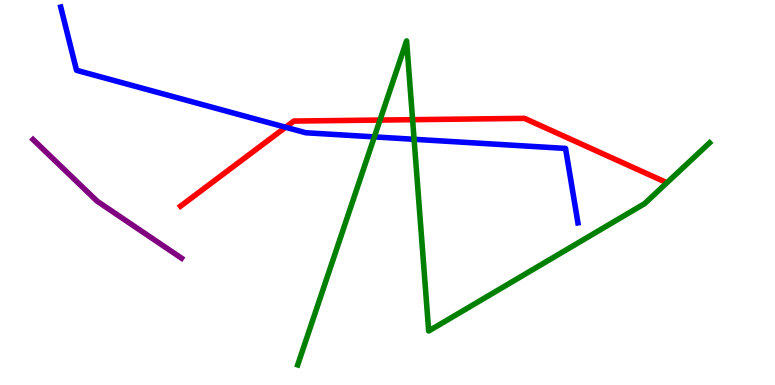[{'lines': ['blue', 'red'], 'intersections': [{'x': 3.69, 'y': 6.69}]}, {'lines': ['green', 'red'], 'intersections': [{'x': 4.9, 'y': 6.88}, {'x': 5.32, 'y': 6.89}]}, {'lines': ['purple', 'red'], 'intersections': []}, {'lines': ['blue', 'green'], 'intersections': [{'x': 4.83, 'y': 6.44}, {'x': 5.34, 'y': 6.38}]}, {'lines': ['blue', 'purple'], 'intersections': []}, {'lines': ['green', 'purple'], 'intersections': []}]